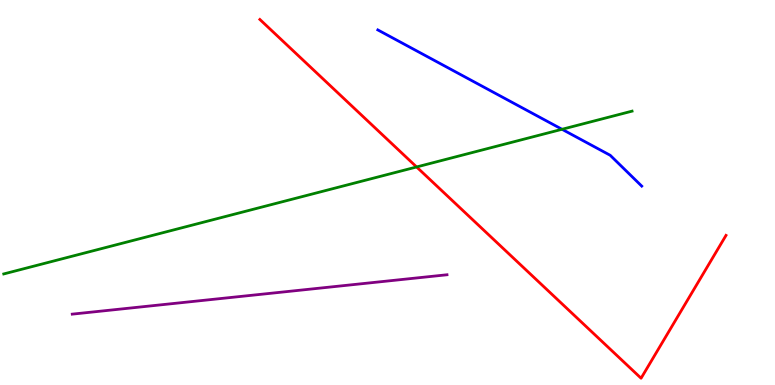[{'lines': ['blue', 'red'], 'intersections': []}, {'lines': ['green', 'red'], 'intersections': [{'x': 5.38, 'y': 5.66}]}, {'lines': ['purple', 'red'], 'intersections': []}, {'lines': ['blue', 'green'], 'intersections': [{'x': 7.25, 'y': 6.64}]}, {'lines': ['blue', 'purple'], 'intersections': []}, {'lines': ['green', 'purple'], 'intersections': []}]